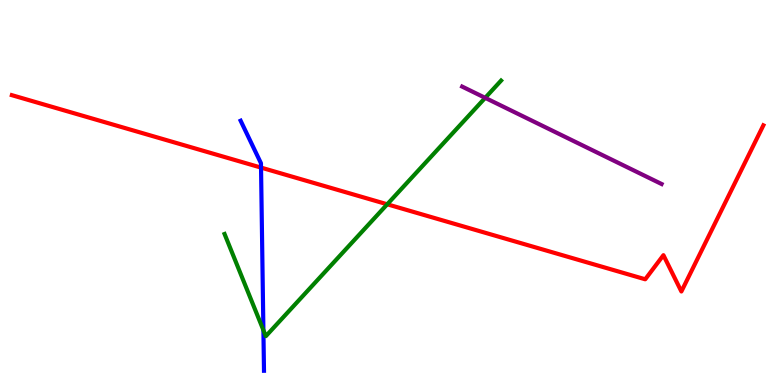[{'lines': ['blue', 'red'], 'intersections': [{'x': 3.37, 'y': 5.65}]}, {'lines': ['green', 'red'], 'intersections': [{'x': 5.0, 'y': 4.69}]}, {'lines': ['purple', 'red'], 'intersections': []}, {'lines': ['blue', 'green'], 'intersections': [{'x': 3.4, 'y': 1.42}]}, {'lines': ['blue', 'purple'], 'intersections': []}, {'lines': ['green', 'purple'], 'intersections': [{'x': 6.26, 'y': 7.46}]}]